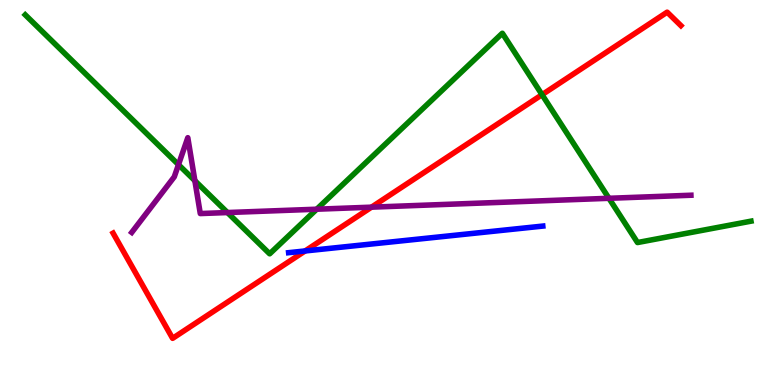[{'lines': ['blue', 'red'], 'intersections': [{'x': 3.94, 'y': 3.48}]}, {'lines': ['green', 'red'], 'intersections': [{'x': 6.99, 'y': 7.54}]}, {'lines': ['purple', 'red'], 'intersections': [{'x': 4.79, 'y': 4.62}]}, {'lines': ['blue', 'green'], 'intersections': []}, {'lines': ['blue', 'purple'], 'intersections': []}, {'lines': ['green', 'purple'], 'intersections': [{'x': 2.3, 'y': 5.72}, {'x': 2.51, 'y': 5.31}, {'x': 2.93, 'y': 4.48}, {'x': 4.09, 'y': 4.57}, {'x': 7.86, 'y': 4.85}]}]